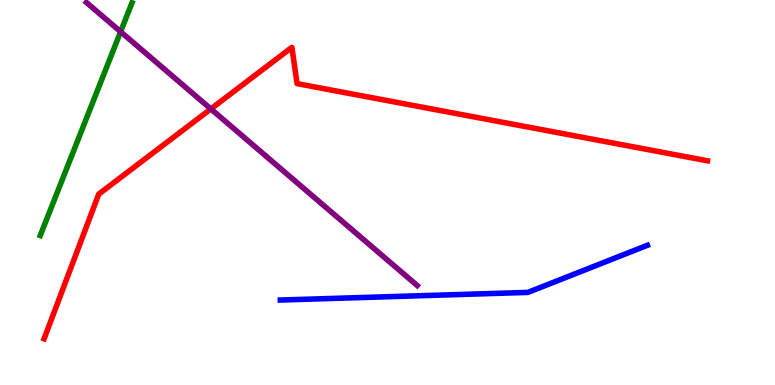[{'lines': ['blue', 'red'], 'intersections': []}, {'lines': ['green', 'red'], 'intersections': []}, {'lines': ['purple', 'red'], 'intersections': [{'x': 2.72, 'y': 7.17}]}, {'lines': ['blue', 'green'], 'intersections': []}, {'lines': ['blue', 'purple'], 'intersections': []}, {'lines': ['green', 'purple'], 'intersections': [{'x': 1.56, 'y': 9.18}]}]